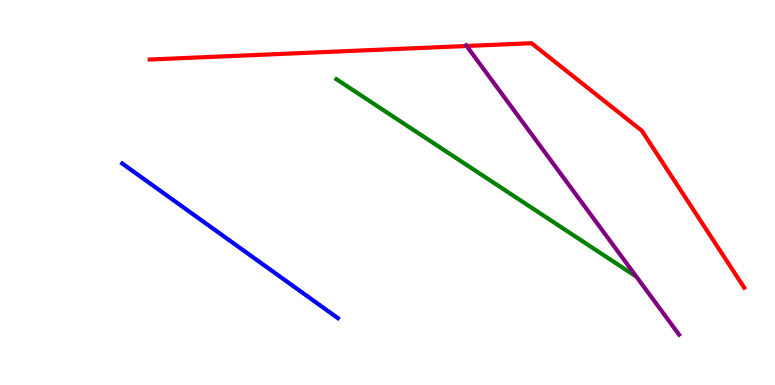[{'lines': ['blue', 'red'], 'intersections': []}, {'lines': ['green', 'red'], 'intersections': []}, {'lines': ['purple', 'red'], 'intersections': [{'x': 6.02, 'y': 8.81}]}, {'lines': ['blue', 'green'], 'intersections': []}, {'lines': ['blue', 'purple'], 'intersections': []}, {'lines': ['green', 'purple'], 'intersections': []}]